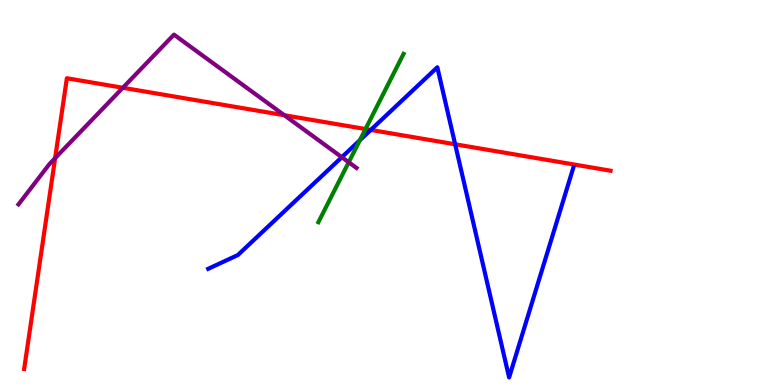[{'lines': ['blue', 'red'], 'intersections': [{'x': 4.78, 'y': 6.62}, {'x': 5.87, 'y': 6.25}]}, {'lines': ['green', 'red'], 'intersections': [{'x': 4.72, 'y': 6.65}]}, {'lines': ['purple', 'red'], 'intersections': [{'x': 0.711, 'y': 5.89}, {'x': 1.59, 'y': 7.72}, {'x': 3.67, 'y': 7.01}]}, {'lines': ['blue', 'green'], 'intersections': [{'x': 4.64, 'y': 6.36}]}, {'lines': ['blue', 'purple'], 'intersections': [{'x': 4.41, 'y': 5.92}]}, {'lines': ['green', 'purple'], 'intersections': [{'x': 4.5, 'y': 5.79}]}]